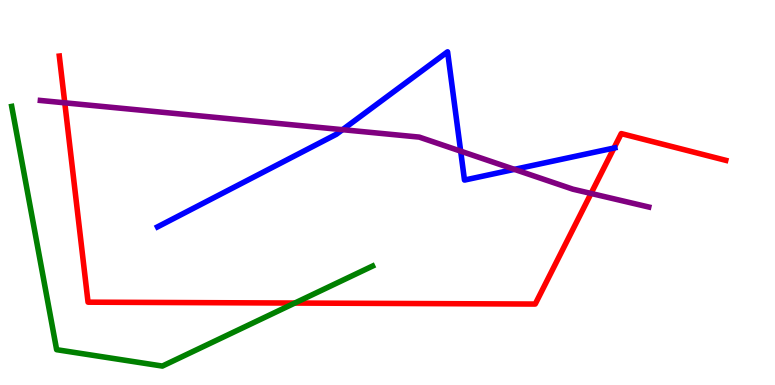[{'lines': ['blue', 'red'], 'intersections': [{'x': 7.92, 'y': 6.16}]}, {'lines': ['green', 'red'], 'intersections': [{'x': 3.8, 'y': 2.13}]}, {'lines': ['purple', 'red'], 'intersections': [{'x': 0.836, 'y': 7.33}, {'x': 7.63, 'y': 4.98}]}, {'lines': ['blue', 'green'], 'intersections': []}, {'lines': ['blue', 'purple'], 'intersections': [{'x': 4.42, 'y': 6.63}, {'x': 5.94, 'y': 6.07}, {'x': 6.64, 'y': 5.6}]}, {'lines': ['green', 'purple'], 'intersections': []}]